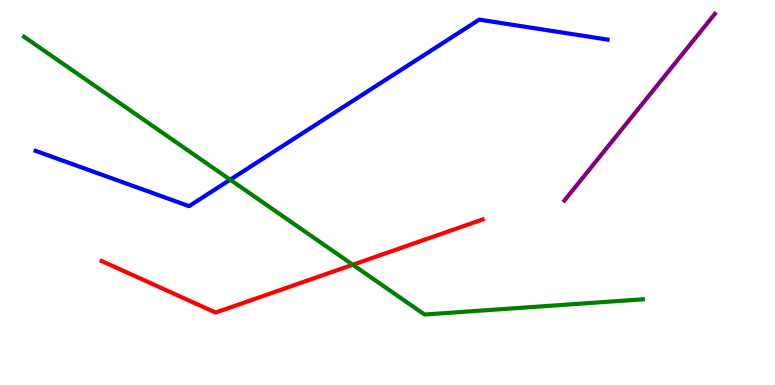[{'lines': ['blue', 'red'], 'intersections': []}, {'lines': ['green', 'red'], 'intersections': [{'x': 4.55, 'y': 3.12}]}, {'lines': ['purple', 'red'], 'intersections': []}, {'lines': ['blue', 'green'], 'intersections': [{'x': 2.97, 'y': 5.33}]}, {'lines': ['blue', 'purple'], 'intersections': []}, {'lines': ['green', 'purple'], 'intersections': []}]